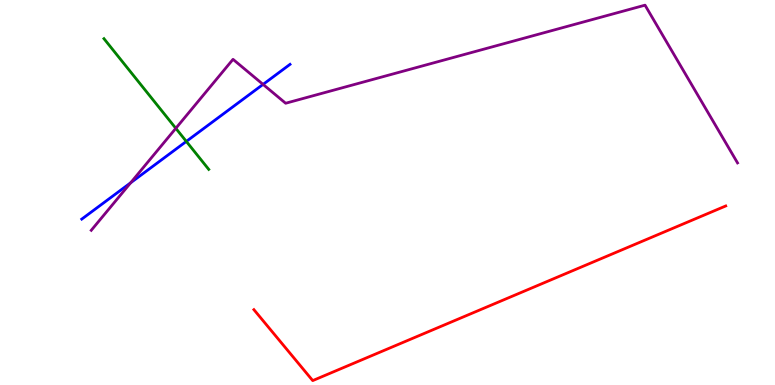[{'lines': ['blue', 'red'], 'intersections': []}, {'lines': ['green', 'red'], 'intersections': []}, {'lines': ['purple', 'red'], 'intersections': []}, {'lines': ['blue', 'green'], 'intersections': [{'x': 2.4, 'y': 6.33}]}, {'lines': ['blue', 'purple'], 'intersections': [{'x': 1.69, 'y': 5.25}, {'x': 3.39, 'y': 7.81}]}, {'lines': ['green', 'purple'], 'intersections': [{'x': 2.27, 'y': 6.67}]}]